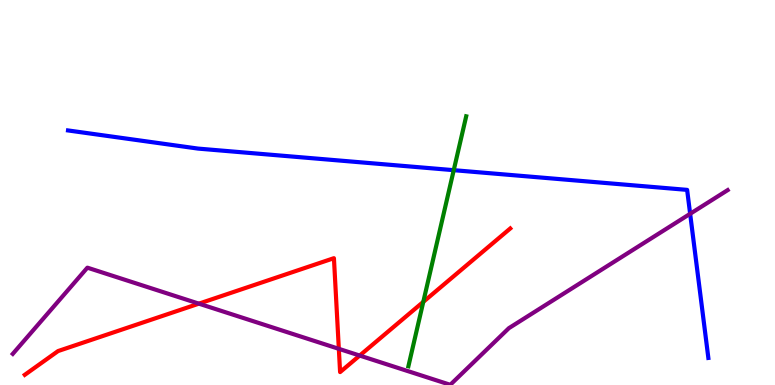[{'lines': ['blue', 'red'], 'intersections': []}, {'lines': ['green', 'red'], 'intersections': [{'x': 5.46, 'y': 2.16}]}, {'lines': ['purple', 'red'], 'intersections': [{'x': 2.57, 'y': 2.11}, {'x': 4.37, 'y': 0.94}, {'x': 4.64, 'y': 0.765}]}, {'lines': ['blue', 'green'], 'intersections': [{'x': 5.85, 'y': 5.58}]}, {'lines': ['blue', 'purple'], 'intersections': [{'x': 8.91, 'y': 4.45}]}, {'lines': ['green', 'purple'], 'intersections': []}]